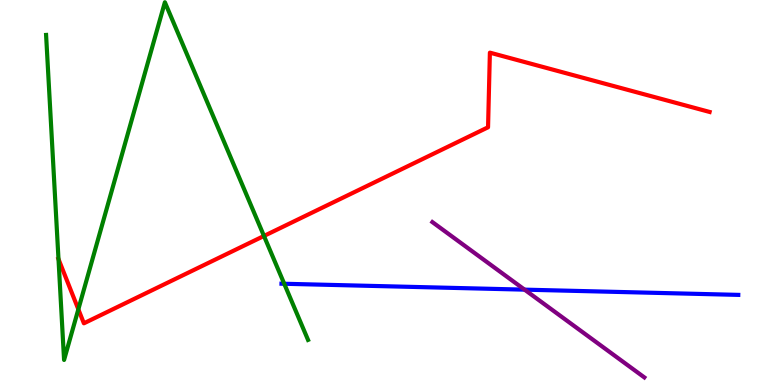[{'lines': ['blue', 'red'], 'intersections': []}, {'lines': ['green', 'red'], 'intersections': [{'x': 0.755, 'y': 3.27}, {'x': 1.01, 'y': 1.97}, {'x': 3.41, 'y': 3.87}]}, {'lines': ['purple', 'red'], 'intersections': []}, {'lines': ['blue', 'green'], 'intersections': [{'x': 3.67, 'y': 2.63}]}, {'lines': ['blue', 'purple'], 'intersections': [{'x': 6.77, 'y': 2.48}]}, {'lines': ['green', 'purple'], 'intersections': []}]